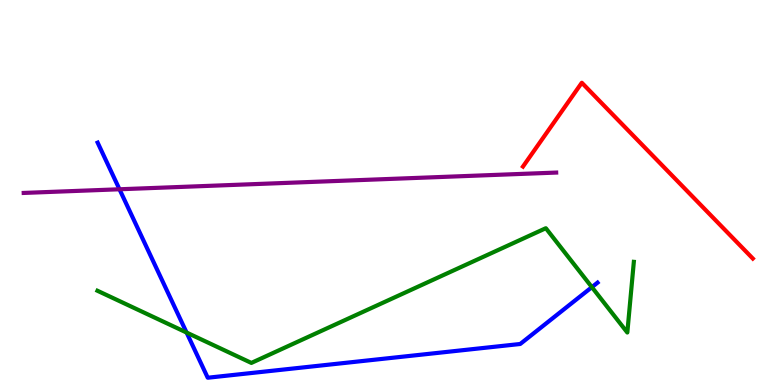[{'lines': ['blue', 'red'], 'intersections': []}, {'lines': ['green', 'red'], 'intersections': []}, {'lines': ['purple', 'red'], 'intersections': []}, {'lines': ['blue', 'green'], 'intersections': [{'x': 2.41, 'y': 1.36}, {'x': 7.64, 'y': 2.54}]}, {'lines': ['blue', 'purple'], 'intersections': [{'x': 1.54, 'y': 5.08}]}, {'lines': ['green', 'purple'], 'intersections': []}]